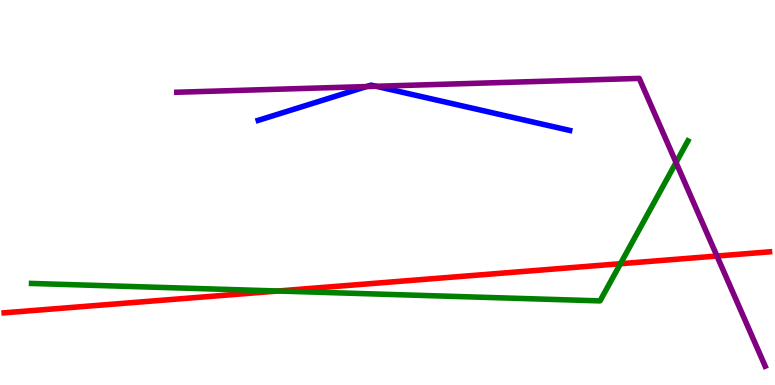[{'lines': ['blue', 'red'], 'intersections': []}, {'lines': ['green', 'red'], 'intersections': [{'x': 3.59, 'y': 2.44}, {'x': 8.01, 'y': 3.15}]}, {'lines': ['purple', 'red'], 'intersections': [{'x': 9.25, 'y': 3.35}]}, {'lines': ['blue', 'green'], 'intersections': []}, {'lines': ['blue', 'purple'], 'intersections': [{'x': 4.73, 'y': 7.75}, {'x': 4.85, 'y': 7.76}]}, {'lines': ['green', 'purple'], 'intersections': [{'x': 8.72, 'y': 5.78}]}]